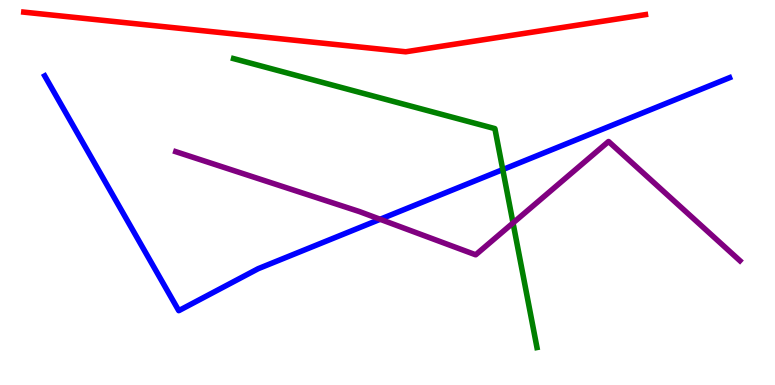[{'lines': ['blue', 'red'], 'intersections': []}, {'lines': ['green', 'red'], 'intersections': []}, {'lines': ['purple', 'red'], 'intersections': []}, {'lines': ['blue', 'green'], 'intersections': [{'x': 6.49, 'y': 5.6}]}, {'lines': ['blue', 'purple'], 'intersections': [{'x': 4.91, 'y': 4.3}]}, {'lines': ['green', 'purple'], 'intersections': [{'x': 6.62, 'y': 4.21}]}]